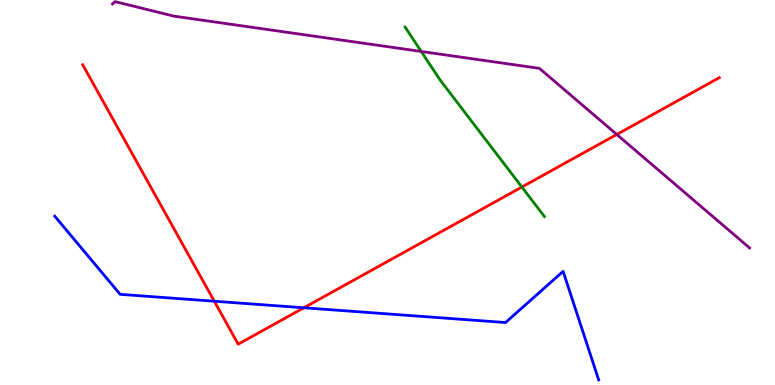[{'lines': ['blue', 'red'], 'intersections': [{'x': 2.77, 'y': 2.18}, {'x': 3.92, 'y': 2.01}]}, {'lines': ['green', 'red'], 'intersections': [{'x': 6.73, 'y': 5.14}]}, {'lines': ['purple', 'red'], 'intersections': [{'x': 7.96, 'y': 6.51}]}, {'lines': ['blue', 'green'], 'intersections': []}, {'lines': ['blue', 'purple'], 'intersections': []}, {'lines': ['green', 'purple'], 'intersections': [{'x': 5.44, 'y': 8.66}]}]